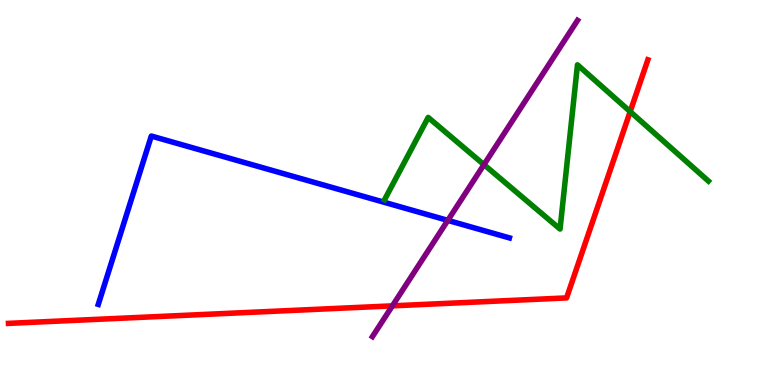[{'lines': ['blue', 'red'], 'intersections': []}, {'lines': ['green', 'red'], 'intersections': [{'x': 8.13, 'y': 7.1}]}, {'lines': ['purple', 'red'], 'intersections': [{'x': 5.06, 'y': 2.06}]}, {'lines': ['blue', 'green'], 'intersections': []}, {'lines': ['blue', 'purple'], 'intersections': [{'x': 5.78, 'y': 4.28}]}, {'lines': ['green', 'purple'], 'intersections': [{'x': 6.24, 'y': 5.72}]}]